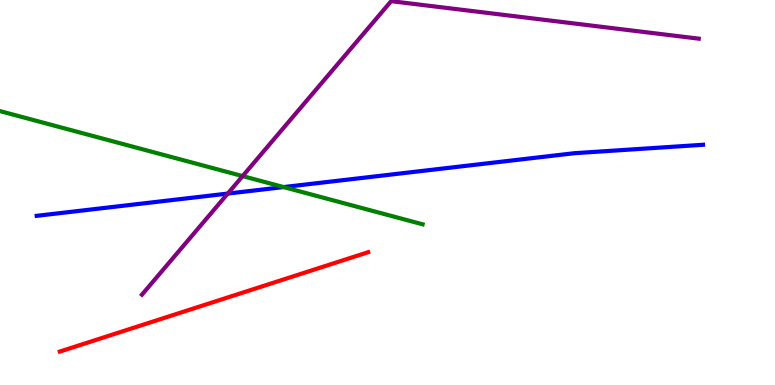[{'lines': ['blue', 'red'], 'intersections': []}, {'lines': ['green', 'red'], 'intersections': []}, {'lines': ['purple', 'red'], 'intersections': []}, {'lines': ['blue', 'green'], 'intersections': [{'x': 3.66, 'y': 5.14}]}, {'lines': ['blue', 'purple'], 'intersections': [{'x': 2.94, 'y': 4.97}]}, {'lines': ['green', 'purple'], 'intersections': [{'x': 3.13, 'y': 5.43}]}]